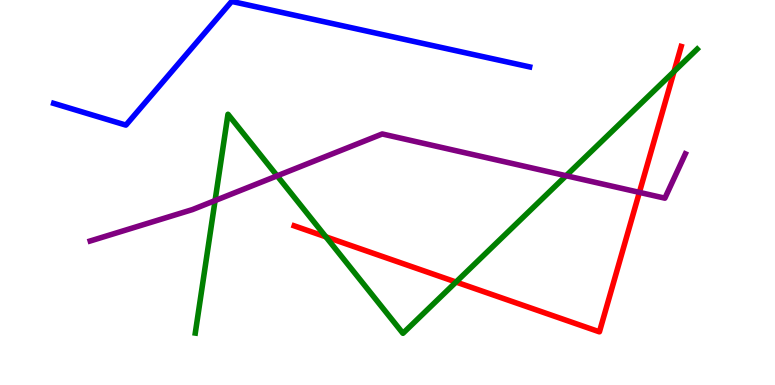[{'lines': ['blue', 'red'], 'intersections': []}, {'lines': ['green', 'red'], 'intersections': [{'x': 4.2, 'y': 3.85}, {'x': 5.88, 'y': 2.67}, {'x': 8.7, 'y': 8.14}]}, {'lines': ['purple', 'red'], 'intersections': [{'x': 8.25, 'y': 5.0}]}, {'lines': ['blue', 'green'], 'intersections': []}, {'lines': ['blue', 'purple'], 'intersections': []}, {'lines': ['green', 'purple'], 'intersections': [{'x': 2.78, 'y': 4.79}, {'x': 3.58, 'y': 5.43}, {'x': 7.3, 'y': 5.44}]}]